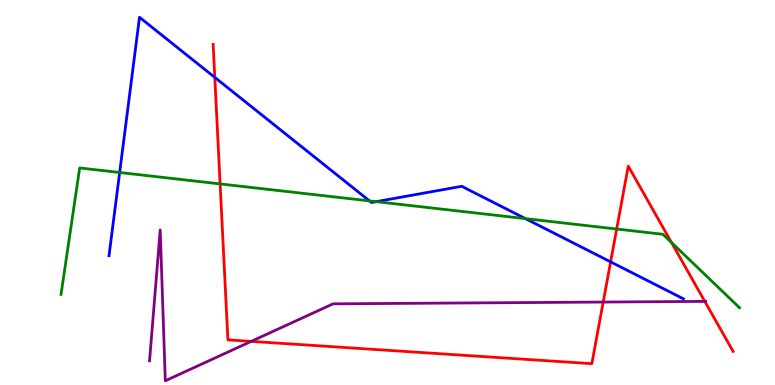[{'lines': ['blue', 'red'], 'intersections': [{'x': 2.77, 'y': 7.99}, {'x': 7.88, 'y': 3.2}]}, {'lines': ['green', 'red'], 'intersections': [{'x': 2.84, 'y': 5.22}, {'x': 7.96, 'y': 4.05}, {'x': 8.66, 'y': 3.7}]}, {'lines': ['purple', 'red'], 'intersections': [{'x': 3.24, 'y': 1.13}, {'x': 7.78, 'y': 2.15}, {'x': 9.09, 'y': 2.17}]}, {'lines': ['blue', 'green'], 'intersections': [{'x': 1.54, 'y': 5.52}, {'x': 4.77, 'y': 4.78}, {'x': 4.85, 'y': 4.76}, {'x': 6.78, 'y': 4.32}]}, {'lines': ['blue', 'purple'], 'intersections': []}, {'lines': ['green', 'purple'], 'intersections': []}]